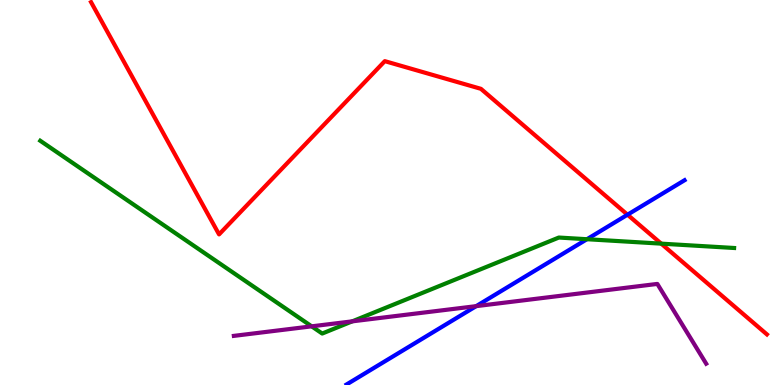[{'lines': ['blue', 'red'], 'intersections': [{'x': 8.1, 'y': 4.42}]}, {'lines': ['green', 'red'], 'intersections': [{'x': 8.53, 'y': 3.67}]}, {'lines': ['purple', 'red'], 'intersections': []}, {'lines': ['blue', 'green'], 'intersections': [{'x': 7.57, 'y': 3.79}]}, {'lines': ['blue', 'purple'], 'intersections': [{'x': 6.14, 'y': 2.05}]}, {'lines': ['green', 'purple'], 'intersections': [{'x': 4.02, 'y': 1.52}, {'x': 4.55, 'y': 1.65}]}]